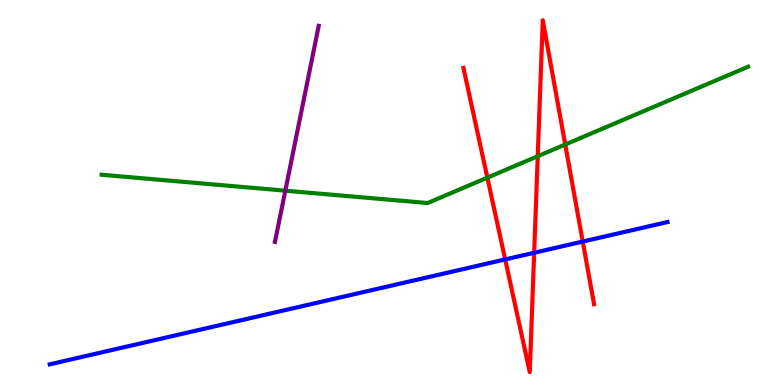[{'lines': ['blue', 'red'], 'intersections': [{'x': 6.52, 'y': 3.26}, {'x': 6.89, 'y': 3.44}, {'x': 7.52, 'y': 3.73}]}, {'lines': ['green', 'red'], 'intersections': [{'x': 6.29, 'y': 5.39}, {'x': 6.94, 'y': 5.94}, {'x': 7.29, 'y': 6.25}]}, {'lines': ['purple', 'red'], 'intersections': []}, {'lines': ['blue', 'green'], 'intersections': []}, {'lines': ['blue', 'purple'], 'intersections': []}, {'lines': ['green', 'purple'], 'intersections': [{'x': 3.68, 'y': 5.05}]}]